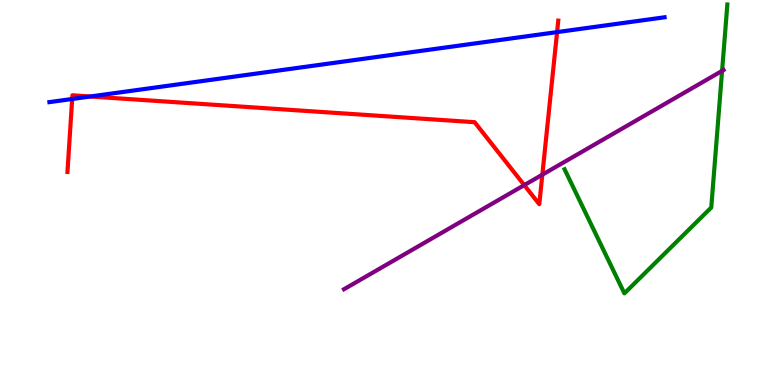[{'lines': ['blue', 'red'], 'intersections': [{'x': 0.931, 'y': 7.43}, {'x': 1.16, 'y': 7.49}, {'x': 7.19, 'y': 9.17}]}, {'lines': ['green', 'red'], 'intersections': []}, {'lines': ['purple', 'red'], 'intersections': [{'x': 6.76, 'y': 5.19}, {'x': 7.0, 'y': 5.46}]}, {'lines': ['blue', 'green'], 'intersections': []}, {'lines': ['blue', 'purple'], 'intersections': []}, {'lines': ['green', 'purple'], 'intersections': [{'x': 9.32, 'y': 8.16}]}]